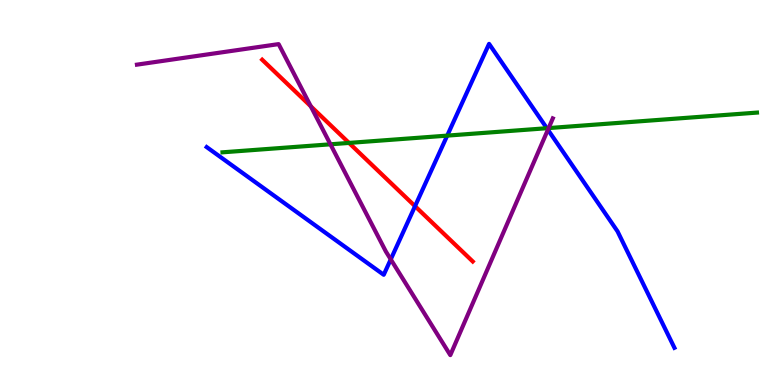[{'lines': ['blue', 'red'], 'intersections': [{'x': 5.36, 'y': 4.64}]}, {'lines': ['green', 'red'], 'intersections': [{'x': 4.5, 'y': 6.29}]}, {'lines': ['purple', 'red'], 'intersections': [{'x': 4.01, 'y': 7.24}]}, {'lines': ['blue', 'green'], 'intersections': [{'x': 5.77, 'y': 6.48}, {'x': 7.06, 'y': 6.67}]}, {'lines': ['blue', 'purple'], 'intersections': [{'x': 5.04, 'y': 3.26}, {'x': 7.07, 'y': 6.63}]}, {'lines': ['green', 'purple'], 'intersections': [{'x': 4.26, 'y': 6.25}, {'x': 7.08, 'y': 6.67}]}]